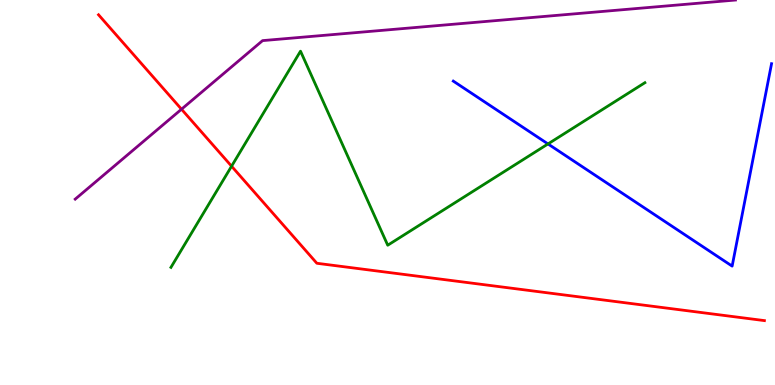[{'lines': ['blue', 'red'], 'intersections': []}, {'lines': ['green', 'red'], 'intersections': [{'x': 2.99, 'y': 5.68}]}, {'lines': ['purple', 'red'], 'intersections': [{'x': 2.34, 'y': 7.16}]}, {'lines': ['blue', 'green'], 'intersections': [{'x': 7.07, 'y': 6.26}]}, {'lines': ['blue', 'purple'], 'intersections': []}, {'lines': ['green', 'purple'], 'intersections': []}]